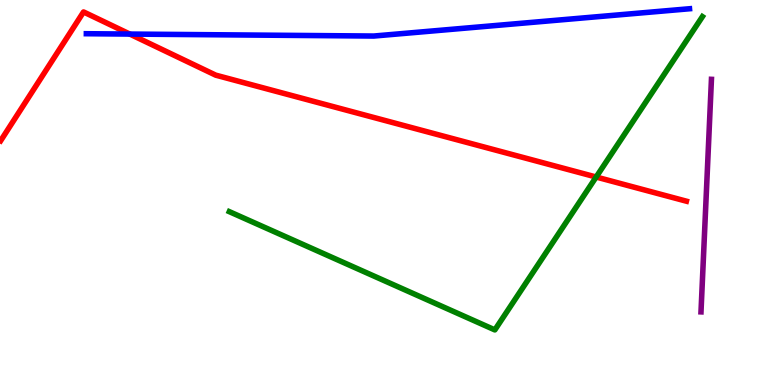[{'lines': ['blue', 'red'], 'intersections': [{'x': 1.67, 'y': 9.12}]}, {'lines': ['green', 'red'], 'intersections': [{'x': 7.69, 'y': 5.4}]}, {'lines': ['purple', 'red'], 'intersections': []}, {'lines': ['blue', 'green'], 'intersections': []}, {'lines': ['blue', 'purple'], 'intersections': []}, {'lines': ['green', 'purple'], 'intersections': []}]